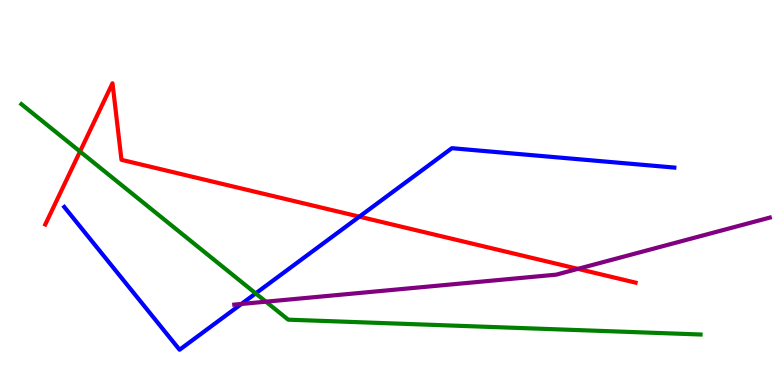[{'lines': ['blue', 'red'], 'intersections': [{'x': 4.64, 'y': 4.37}]}, {'lines': ['green', 'red'], 'intersections': [{'x': 1.03, 'y': 6.06}]}, {'lines': ['purple', 'red'], 'intersections': [{'x': 7.46, 'y': 3.02}]}, {'lines': ['blue', 'green'], 'intersections': [{'x': 3.3, 'y': 2.38}]}, {'lines': ['blue', 'purple'], 'intersections': [{'x': 3.12, 'y': 2.11}]}, {'lines': ['green', 'purple'], 'intersections': [{'x': 3.43, 'y': 2.16}]}]